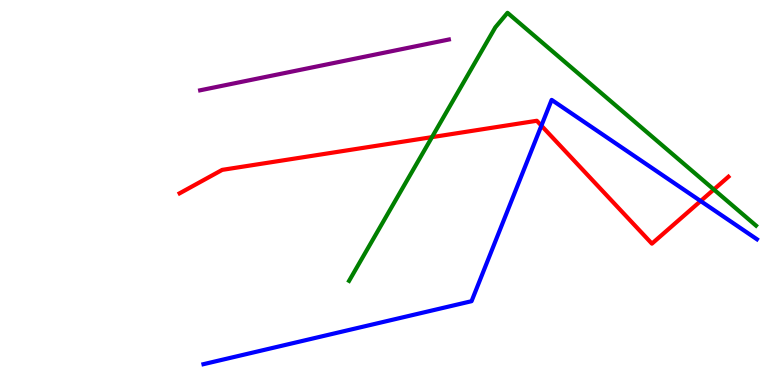[{'lines': ['blue', 'red'], 'intersections': [{'x': 6.99, 'y': 6.74}, {'x': 9.04, 'y': 4.78}]}, {'lines': ['green', 'red'], 'intersections': [{'x': 5.57, 'y': 6.44}, {'x': 9.21, 'y': 5.08}]}, {'lines': ['purple', 'red'], 'intersections': []}, {'lines': ['blue', 'green'], 'intersections': []}, {'lines': ['blue', 'purple'], 'intersections': []}, {'lines': ['green', 'purple'], 'intersections': []}]